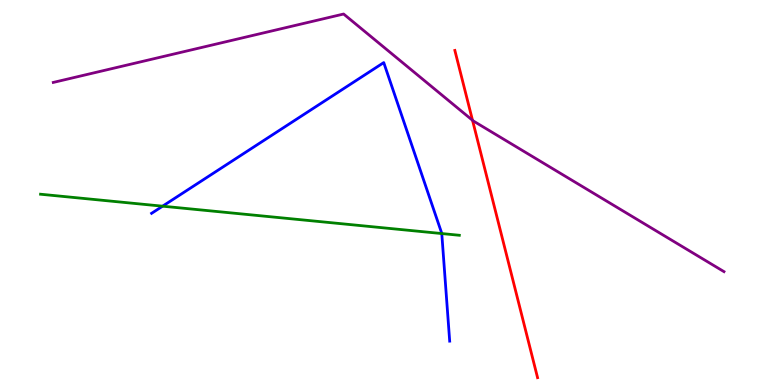[{'lines': ['blue', 'red'], 'intersections': []}, {'lines': ['green', 'red'], 'intersections': []}, {'lines': ['purple', 'red'], 'intersections': [{'x': 6.1, 'y': 6.88}]}, {'lines': ['blue', 'green'], 'intersections': [{'x': 2.1, 'y': 4.64}, {'x': 5.7, 'y': 3.93}]}, {'lines': ['blue', 'purple'], 'intersections': []}, {'lines': ['green', 'purple'], 'intersections': []}]